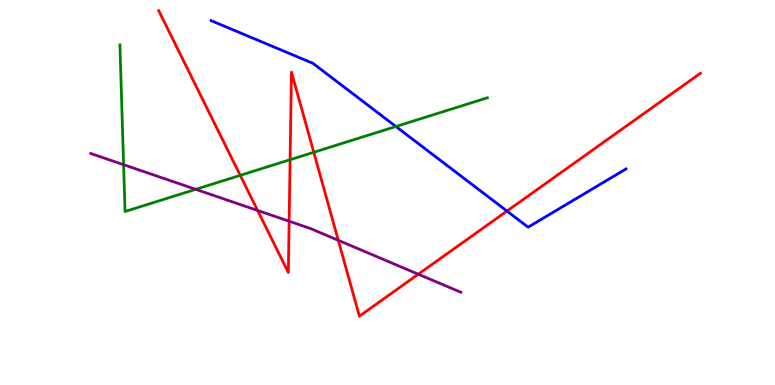[{'lines': ['blue', 'red'], 'intersections': [{'x': 6.54, 'y': 4.52}]}, {'lines': ['green', 'red'], 'intersections': [{'x': 3.1, 'y': 5.45}, {'x': 3.74, 'y': 5.85}, {'x': 4.05, 'y': 6.04}]}, {'lines': ['purple', 'red'], 'intersections': [{'x': 3.32, 'y': 4.53}, {'x': 3.73, 'y': 4.25}, {'x': 4.36, 'y': 3.76}, {'x': 5.4, 'y': 2.88}]}, {'lines': ['blue', 'green'], 'intersections': [{'x': 5.11, 'y': 6.71}]}, {'lines': ['blue', 'purple'], 'intersections': []}, {'lines': ['green', 'purple'], 'intersections': [{'x': 1.59, 'y': 5.72}, {'x': 2.53, 'y': 5.08}]}]